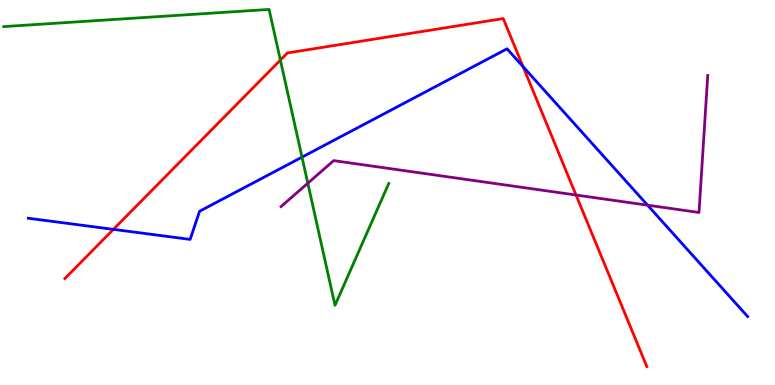[{'lines': ['blue', 'red'], 'intersections': [{'x': 1.46, 'y': 4.04}, {'x': 6.75, 'y': 8.27}]}, {'lines': ['green', 'red'], 'intersections': [{'x': 3.62, 'y': 8.44}]}, {'lines': ['purple', 'red'], 'intersections': [{'x': 7.43, 'y': 4.93}]}, {'lines': ['blue', 'green'], 'intersections': [{'x': 3.9, 'y': 5.92}]}, {'lines': ['blue', 'purple'], 'intersections': [{'x': 8.36, 'y': 4.67}]}, {'lines': ['green', 'purple'], 'intersections': [{'x': 3.97, 'y': 5.24}]}]